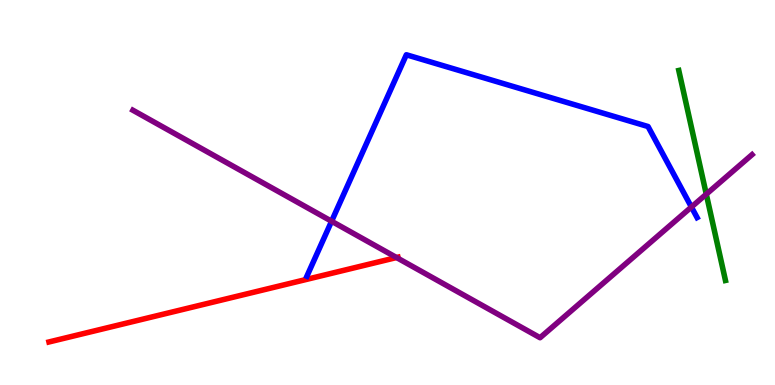[{'lines': ['blue', 'red'], 'intersections': []}, {'lines': ['green', 'red'], 'intersections': []}, {'lines': ['purple', 'red'], 'intersections': [{'x': 5.12, 'y': 3.31}]}, {'lines': ['blue', 'green'], 'intersections': []}, {'lines': ['blue', 'purple'], 'intersections': [{'x': 4.28, 'y': 4.25}, {'x': 8.92, 'y': 4.62}]}, {'lines': ['green', 'purple'], 'intersections': [{'x': 9.11, 'y': 4.96}]}]